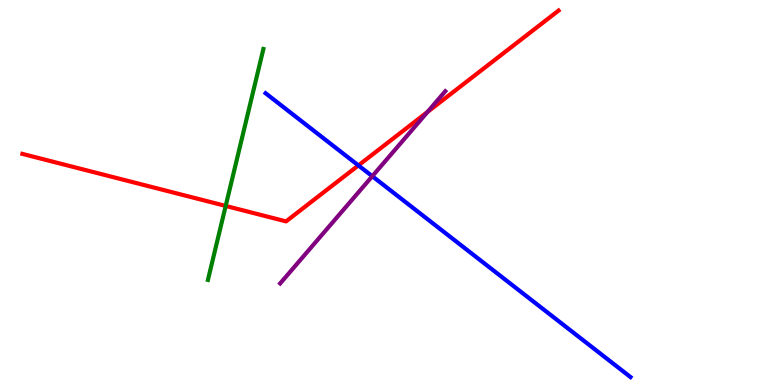[{'lines': ['blue', 'red'], 'intersections': [{'x': 4.62, 'y': 5.7}]}, {'lines': ['green', 'red'], 'intersections': [{'x': 2.91, 'y': 4.65}]}, {'lines': ['purple', 'red'], 'intersections': [{'x': 5.52, 'y': 7.09}]}, {'lines': ['blue', 'green'], 'intersections': []}, {'lines': ['blue', 'purple'], 'intersections': [{'x': 4.8, 'y': 5.42}]}, {'lines': ['green', 'purple'], 'intersections': []}]